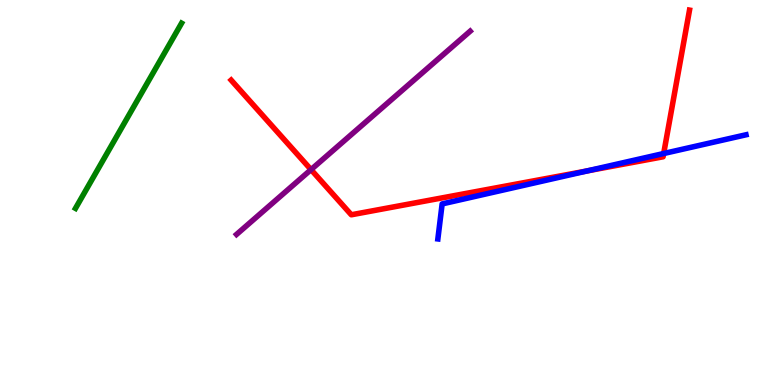[{'lines': ['blue', 'red'], 'intersections': [{'x': 7.58, 'y': 5.56}, {'x': 8.56, 'y': 6.01}]}, {'lines': ['green', 'red'], 'intersections': []}, {'lines': ['purple', 'red'], 'intersections': [{'x': 4.01, 'y': 5.59}]}, {'lines': ['blue', 'green'], 'intersections': []}, {'lines': ['blue', 'purple'], 'intersections': []}, {'lines': ['green', 'purple'], 'intersections': []}]